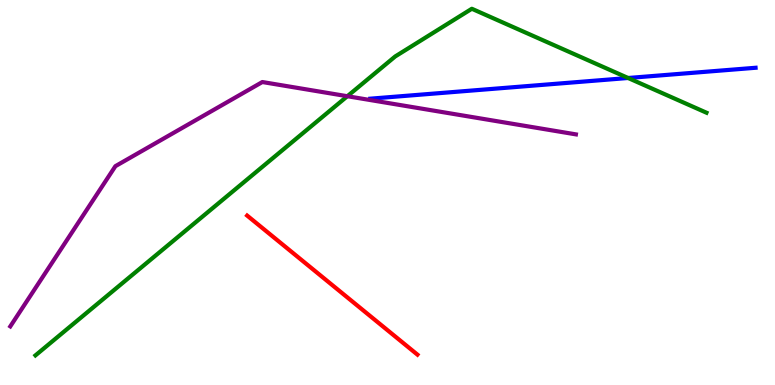[{'lines': ['blue', 'red'], 'intersections': []}, {'lines': ['green', 'red'], 'intersections': []}, {'lines': ['purple', 'red'], 'intersections': []}, {'lines': ['blue', 'green'], 'intersections': [{'x': 8.1, 'y': 7.97}]}, {'lines': ['blue', 'purple'], 'intersections': []}, {'lines': ['green', 'purple'], 'intersections': [{'x': 4.48, 'y': 7.5}]}]